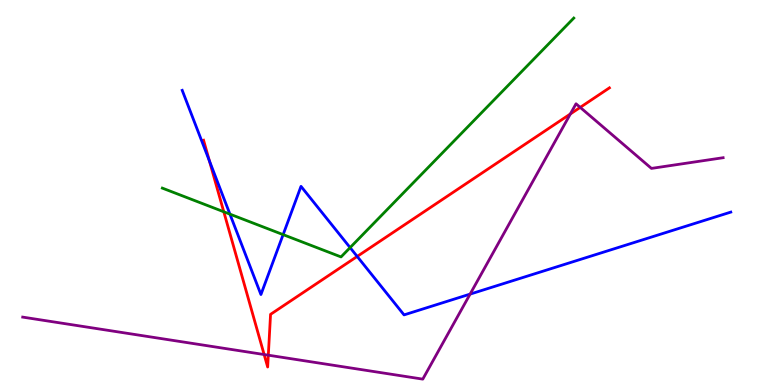[{'lines': ['blue', 'red'], 'intersections': [{'x': 2.7, 'y': 5.82}, {'x': 4.61, 'y': 3.34}]}, {'lines': ['green', 'red'], 'intersections': [{'x': 2.89, 'y': 4.5}]}, {'lines': ['purple', 'red'], 'intersections': [{'x': 3.41, 'y': 0.791}, {'x': 3.46, 'y': 0.774}, {'x': 7.36, 'y': 7.04}, {'x': 7.49, 'y': 7.21}]}, {'lines': ['blue', 'green'], 'intersections': [{'x': 2.97, 'y': 4.44}, {'x': 3.65, 'y': 3.91}, {'x': 4.52, 'y': 3.57}]}, {'lines': ['blue', 'purple'], 'intersections': [{'x': 6.07, 'y': 2.36}]}, {'lines': ['green', 'purple'], 'intersections': []}]